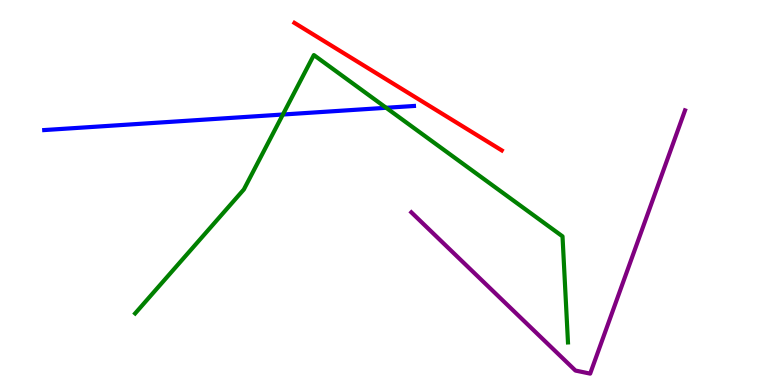[{'lines': ['blue', 'red'], 'intersections': []}, {'lines': ['green', 'red'], 'intersections': []}, {'lines': ['purple', 'red'], 'intersections': []}, {'lines': ['blue', 'green'], 'intersections': [{'x': 3.65, 'y': 7.03}, {'x': 4.98, 'y': 7.2}]}, {'lines': ['blue', 'purple'], 'intersections': []}, {'lines': ['green', 'purple'], 'intersections': []}]